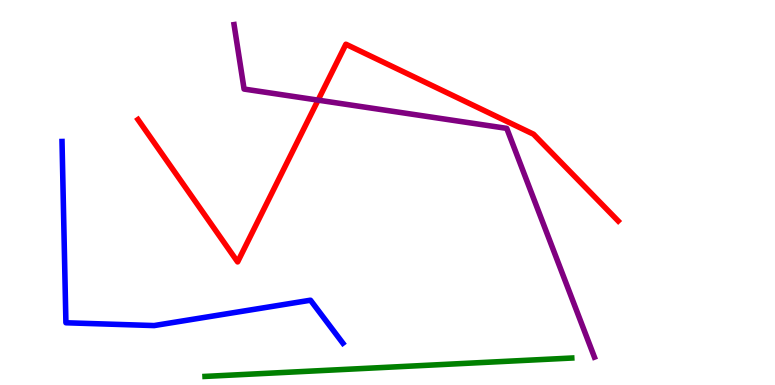[{'lines': ['blue', 'red'], 'intersections': []}, {'lines': ['green', 'red'], 'intersections': []}, {'lines': ['purple', 'red'], 'intersections': [{'x': 4.1, 'y': 7.4}]}, {'lines': ['blue', 'green'], 'intersections': []}, {'lines': ['blue', 'purple'], 'intersections': []}, {'lines': ['green', 'purple'], 'intersections': []}]